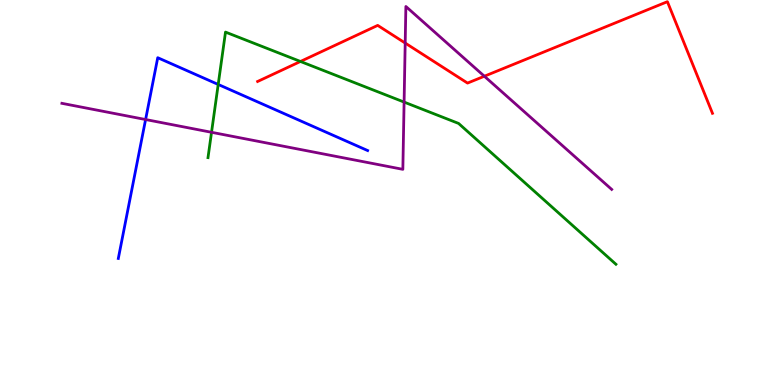[{'lines': ['blue', 'red'], 'intersections': []}, {'lines': ['green', 'red'], 'intersections': [{'x': 3.88, 'y': 8.4}]}, {'lines': ['purple', 'red'], 'intersections': [{'x': 5.23, 'y': 8.88}, {'x': 6.25, 'y': 8.02}]}, {'lines': ['blue', 'green'], 'intersections': [{'x': 2.82, 'y': 7.81}]}, {'lines': ['blue', 'purple'], 'intersections': [{'x': 1.88, 'y': 6.9}]}, {'lines': ['green', 'purple'], 'intersections': [{'x': 2.73, 'y': 6.56}, {'x': 5.21, 'y': 7.35}]}]